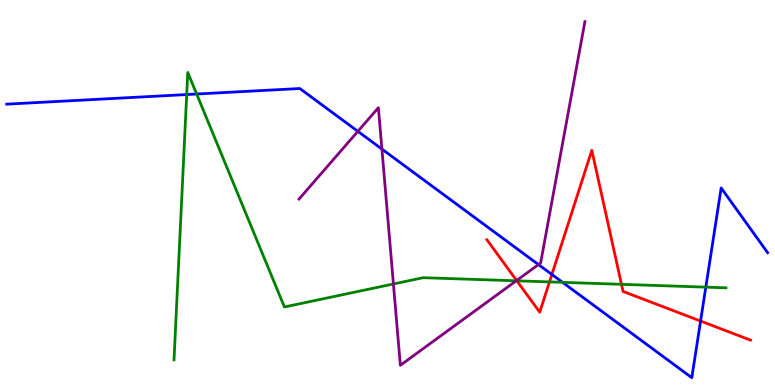[{'lines': ['blue', 'red'], 'intersections': [{'x': 7.12, 'y': 2.87}, {'x': 9.04, 'y': 1.66}]}, {'lines': ['green', 'red'], 'intersections': [{'x': 6.67, 'y': 2.71}, {'x': 7.09, 'y': 2.68}, {'x': 8.02, 'y': 2.61}]}, {'lines': ['purple', 'red'], 'intersections': [{'x': 6.67, 'y': 2.71}]}, {'lines': ['blue', 'green'], 'intersections': [{'x': 2.41, 'y': 7.54}, {'x': 2.54, 'y': 7.56}, {'x': 7.26, 'y': 2.67}, {'x': 9.11, 'y': 2.54}]}, {'lines': ['blue', 'purple'], 'intersections': [{'x': 4.62, 'y': 6.59}, {'x': 4.93, 'y': 6.13}, {'x': 6.95, 'y': 3.13}]}, {'lines': ['green', 'purple'], 'intersections': [{'x': 5.08, 'y': 2.62}, {'x': 6.66, 'y': 2.71}]}]